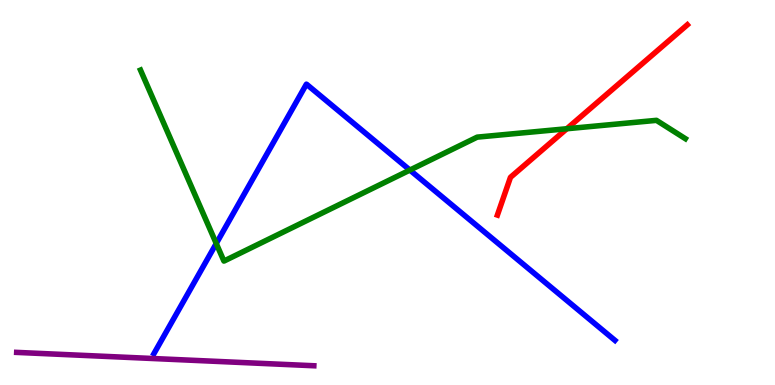[{'lines': ['blue', 'red'], 'intersections': []}, {'lines': ['green', 'red'], 'intersections': [{'x': 7.31, 'y': 6.66}]}, {'lines': ['purple', 'red'], 'intersections': []}, {'lines': ['blue', 'green'], 'intersections': [{'x': 2.79, 'y': 3.68}, {'x': 5.29, 'y': 5.58}]}, {'lines': ['blue', 'purple'], 'intersections': []}, {'lines': ['green', 'purple'], 'intersections': []}]